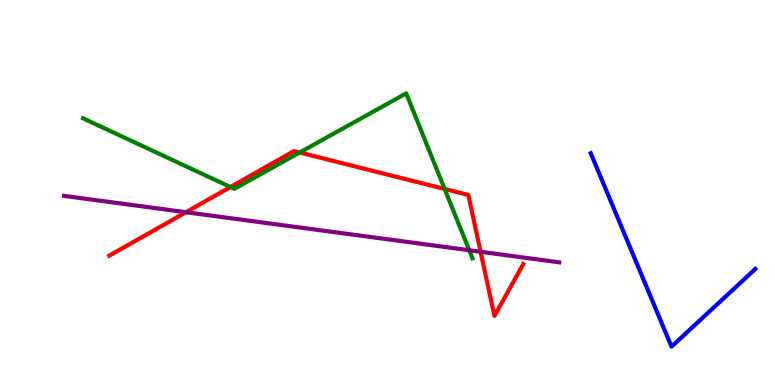[{'lines': ['blue', 'red'], 'intersections': []}, {'lines': ['green', 'red'], 'intersections': [{'x': 2.97, 'y': 5.14}, {'x': 3.87, 'y': 6.04}, {'x': 5.74, 'y': 5.09}]}, {'lines': ['purple', 'red'], 'intersections': [{'x': 2.4, 'y': 4.49}, {'x': 6.2, 'y': 3.46}]}, {'lines': ['blue', 'green'], 'intersections': []}, {'lines': ['blue', 'purple'], 'intersections': []}, {'lines': ['green', 'purple'], 'intersections': [{'x': 6.05, 'y': 3.5}]}]